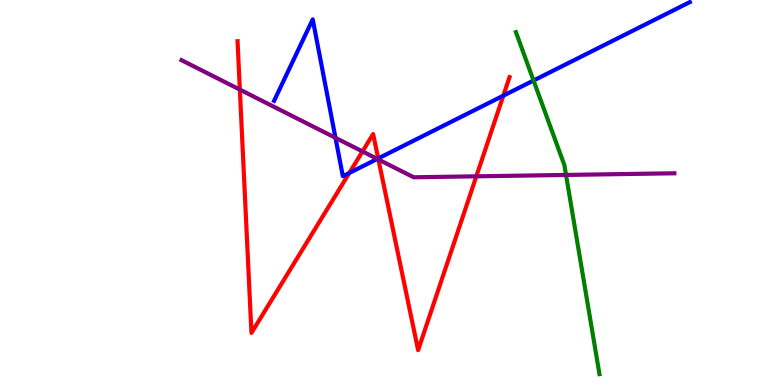[{'lines': ['blue', 'red'], 'intersections': [{'x': 4.51, 'y': 5.51}, {'x': 4.88, 'y': 5.88}, {'x': 6.49, 'y': 7.51}]}, {'lines': ['green', 'red'], 'intersections': []}, {'lines': ['purple', 'red'], 'intersections': [{'x': 3.09, 'y': 7.67}, {'x': 4.68, 'y': 6.07}, {'x': 4.88, 'y': 5.86}, {'x': 6.15, 'y': 5.42}]}, {'lines': ['blue', 'green'], 'intersections': [{'x': 6.88, 'y': 7.91}]}, {'lines': ['blue', 'purple'], 'intersections': [{'x': 4.33, 'y': 6.42}, {'x': 4.87, 'y': 5.87}]}, {'lines': ['green', 'purple'], 'intersections': [{'x': 7.3, 'y': 5.46}]}]